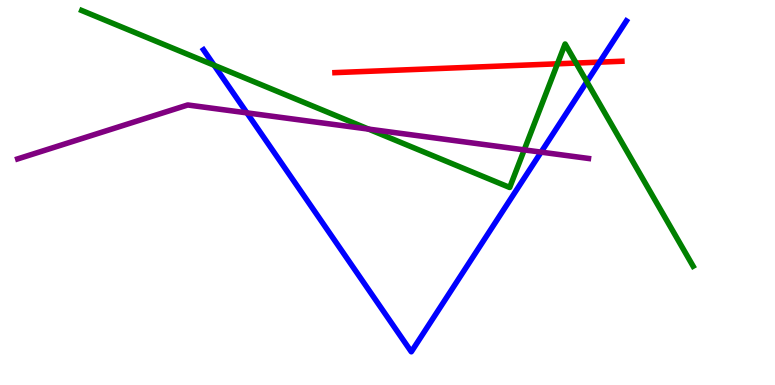[{'lines': ['blue', 'red'], 'intersections': [{'x': 7.74, 'y': 8.39}]}, {'lines': ['green', 'red'], 'intersections': [{'x': 7.19, 'y': 8.34}, {'x': 7.43, 'y': 8.36}]}, {'lines': ['purple', 'red'], 'intersections': []}, {'lines': ['blue', 'green'], 'intersections': [{'x': 2.76, 'y': 8.31}, {'x': 7.57, 'y': 7.88}]}, {'lines': ['blue', 'purple'], 'intersections': [{'x': 3.19, 'y': 7.07}, {'x': 6.98, 'y': 6.05}]}, {'lines': ['green', 'purple'], 'intersections': [{'x': 4.76, 'y': 6.65}, {'x': 6.76, 'y': 6.11}]}]